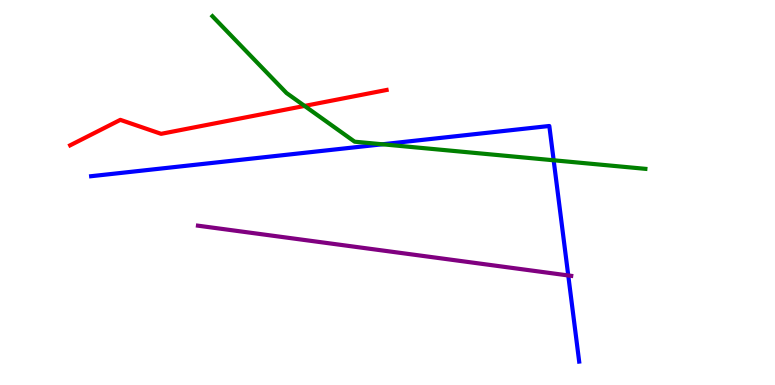[{'lines': ['blue', 'red'], 'intersections': []}, {'lines': ['green', 'red'], 'intersections': [{'x': 3.93, 'y': 7.25}]}, {'lines': ['purple', 'red'], 'intersections': []}, {'lines': ['blue', 'green'], 'intersections': [{'x': 4.93, 'y': 6.25}, {'x': 7.14, 'y': 5.84}]}, {'lines': ['blue', 'purple'], 'intersections': [{'x': 7.33, 'y': 2.85}]}, {'lines': ['green', 'purple'], 'intersections': []}]